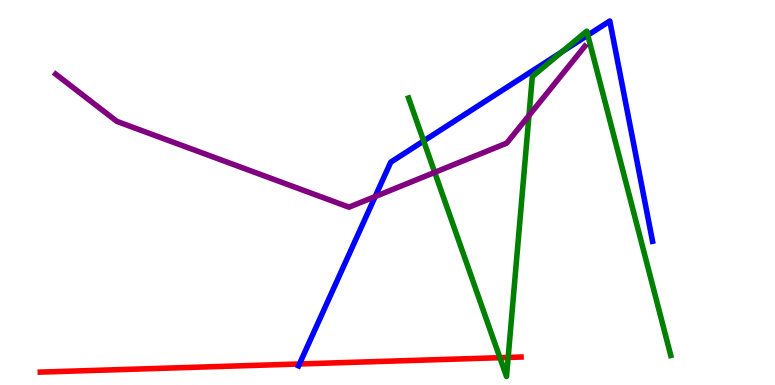[{'lines': ['blue', 'red'], 'intersections': [{'x': 3.86, 'y': 0.546}]}, {'lines': ['green', 'red'], 'intersections': [{'x': 6.45, 'y': 0.709}, {'x': 6.56, 'y': 0.716}]}, {'lines': ['purple', 'red'], 'intersections': []}, {'lines': ['blue', 'green'], 'intersections': [{'x': 5.47, 'y': 6.34}, {'x': 7.25, 'y': 8.65}, {'x': 7.58, 'y': 9.09}]}, {'lines': ['blue', 'purple'], 'intersections': [{'x': 4.84, 'y': 4.9}]}, {'lines': ['green', 'purple'], 'intersections': [{'x': 5.61, 'y': 5.52}, {'x': 6.83, 'y': 7.0}]}]